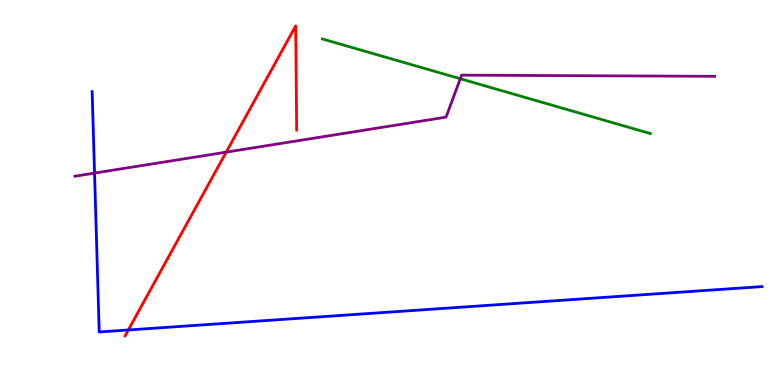[{'lines': ['blue', 'red'], 'intersections': [{'x': 1.66, 'y': 1.43}]}, {'lines': ['green', 'red'], 'intersections': []}, {'lines': ['purple', 'red'], 'intersections': [{'x': 2.92, 'y': 6.05}]}, {'lines': ['blue', 'green'], 'intersections': []}, {'lines': ['blue', 'purple'], 'intersections': [{'x': 1.22, 'y': 5.5}]}, {'lines': ['green', 'purple'], 'intersections': [{'x': 5.94, 'y': 7.96}]}]